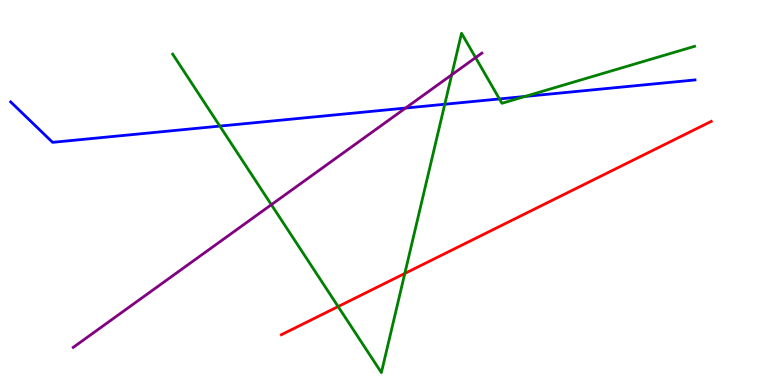[{'lines': ['blue', 'red'], 'intersections': []}, {'lines': ['green', 'red'], 'intersections': [{'x': 4.36, 'y': 2.04}, {'x': 5.22, 'y': 2.9}]}, {'lines': ['purple', 'red'], 'intersections': []}, {'lines': ['blue', 'green'], 'intersections': [{'x': 2.84, 'y': 6.72}, {'x': 5.74, 'y': 7.29}, {'x': 6.44, 'y': 7.43}, {'x': 6.77, 'y': 7.49}]}, {'lines': ['blue', 'purple'], 'intersections': [{'x': 5.23, 'y': 7.19}]}, {'lines': ['green', 'purple'], 'intersections': [{'x': 3.5, 'y': 4.68}, {'x': 5.83, 'y': 8.06}, {'x': 6.14, 'y': 8.5}]}]